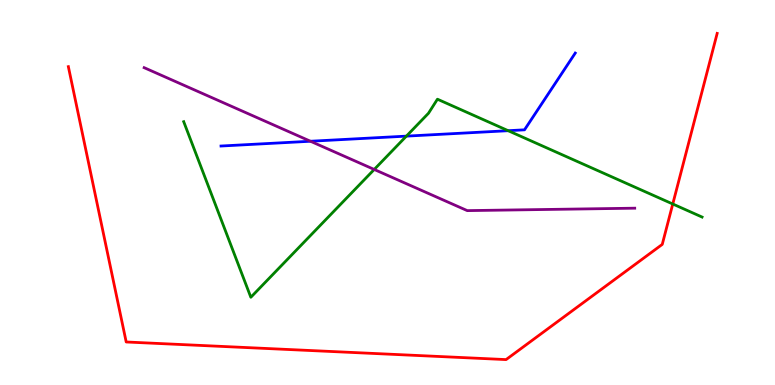[{'lines': ['blue', 'red'], 'intersections': []}, {'lines': ['green', 'red'], 'intersections': [{'x': 8.68, 'y': 4.7}]}, {'lines': ['purple', 'red'], 'intersections': []}, {'lines': ['blue', 'green'], 'intersections': [{'x': 5.24, 'y': 6.46}, {'x': 6.56, 'y': 6.61}]}, {'lines': ['blue', 'purple'], 'intersections': [{'x': 4.01, 'y': 6.33}]}, {'lines': ['green', 'purple'], 'intersections': [{'x': 4.83, 'y': 5.6}]}]